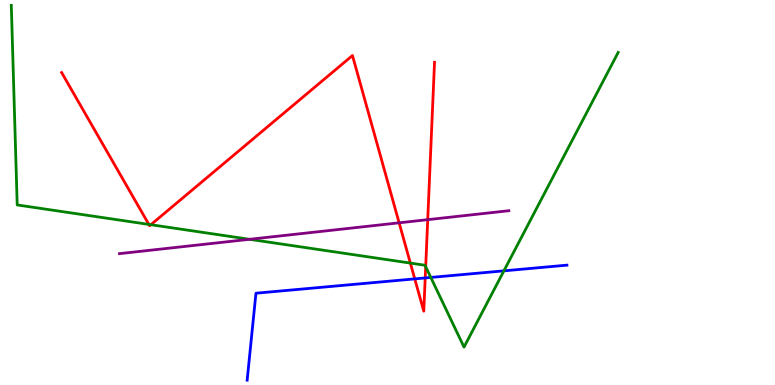[{'lines': ['blue', 'red'], 'intersections': [{'x': 5.35, 'y': 2.76}, {'x': 5.49, 'y': 2.78}]}, {'lines': ['green', 'red'], 'intersections': [{'x': 1.92, 'y': 4.17}, {'x': 1.95, 'y': 4.16}, {'x': 5.29, 'y': 3.17}, {'x': 5.49, 'y': 3.07}]}, {'lines': ['purple', 'red'], 'intersections': [{'x': 5.15, 'y': 4.21}, {'x': 5.52, 'y': 4.29}]}, {'lines': ['blue', 'green'], 'intersections': [{'x': 5.56, 'y': 2.79}, {'x': 6.5, 'y': 2.97}]}, {'lines': ['blue', 'purple'], 'intersections': []}, {'lines': ['green', 'purple'], 'intersections': [{'x': 3.22, 'y': 3.78}]}]